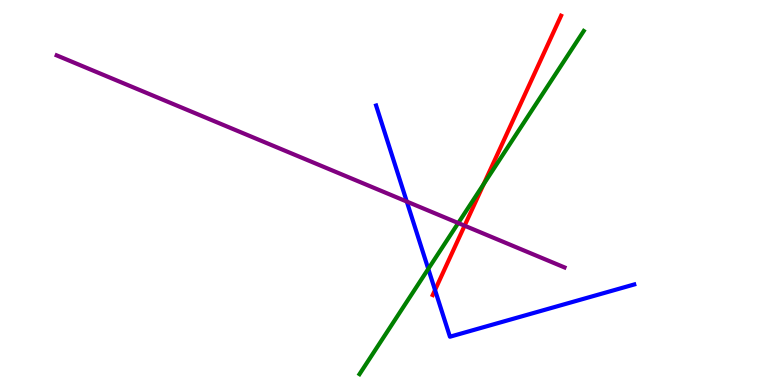[{'lines': ['blue', 'red'], 'intersections': [{'x': 5.61, 'y': 2.47}]}, {'lines': ['green', 'red'], 'intersections': [{'x': 6.24, 'y': 5.22}]}, {'lines': ['purple', 'red'], 'intersections': [{'x': 5.99, 'y': 4.14}]}, {'lines': ['blue', 'green'], 'intersections': [{'x': 5.53, 'y': 3.02}]}, {'lines': ['blue', 'purple'], 'intersections': [{'x': 5.25, 'y': 4.76}]}, {'lines': ['green', 'purple'], 'intersections': [{'x': 5.91, 'y': 4.21}]}]